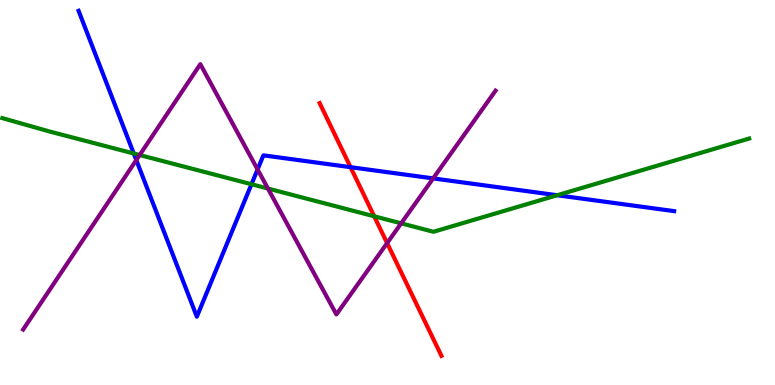[{'lines': ['blue', 'red'], 'intersections': [{'x': 4.52, 'y': 5.66}]}, {'lines': ['green', 'red'], 'intersections': [{'x': 4.83, 'y': 4.38}]}, {'lines': ['purple', 'red'], 'intersections': [{'x': 5.0, 'y': 3.69}]}, {'lines': ['blue', 'green'], 'intersections': [{'x': 1.73, 'y': 6.01}, {'x': 3.24, 'y': 5.21}, {'x': 7.19, 'y': 4.93}]}, {'lines': ['blue', 'purple'], 'intersections': [{'x': 1.76, 'y': 5.84}, {'x': 3.32, 'y': 5.6}, {'x': 5.59, 'y': 5.37}]}, {'lines': ['green', 'purple'], 'intersections': [{'x': 1.8, 'y': 5.97}, {'x': 3.46, 'y': 5.1}, {'x': 5.18, 'y': 4.2}]}]